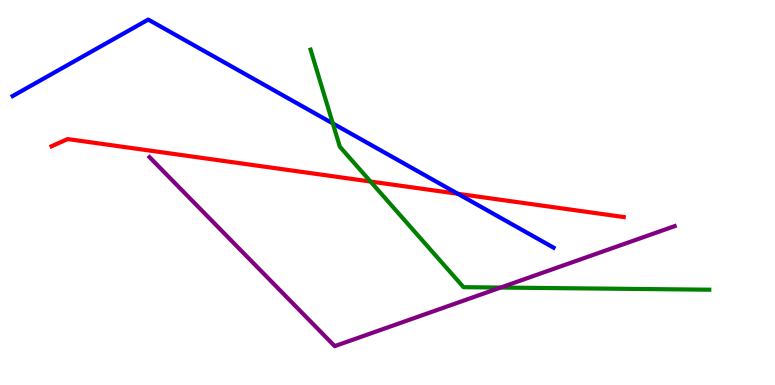[{'lines': ['blue', 'red'], 'intersections': [{'x': 5.91, 'y': 4.97}]}, {'lines': ['green', 'red'], 'intersections': [{'x': 4.78, 'y': 5.28}]}, {'lines': ['purple', 'red'], 'intersections': []}, {'lines': ['blue', 'green'], 'intersections': [{'x': 4.29, 'y': 6.79}]}, {'lines': ['blue', 'purple'], 'intersections': []}, {'lines': ['green', 'purple'], 'intersections': [{'x': 6.46, 'y': 2.53}]}]